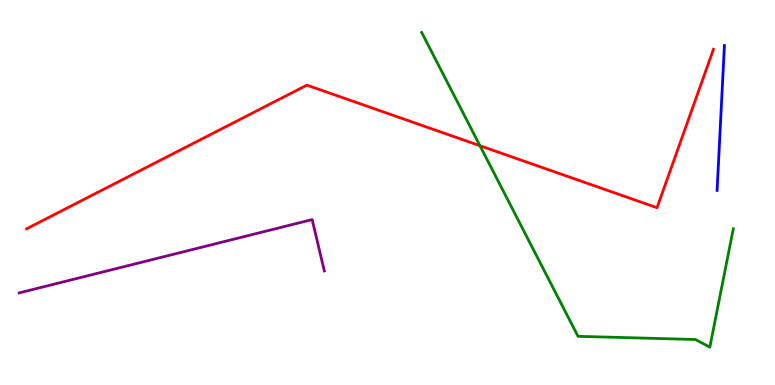[{'lines': ['blue', 'red'], 'intersections': []}, {'lines': ['green', 'red'], 'intersections': [{'x': 6.19, 'y': 6.22}]}, {'lines': ['purple', 'red'], 'intersections': []}, {'lines': ['blue', 'green'], 'intersections': []}, {'lines': ['blue', 'purple'], 'intersections': []}, {'lines': ['green', 'purple'], 'intersections': []}]